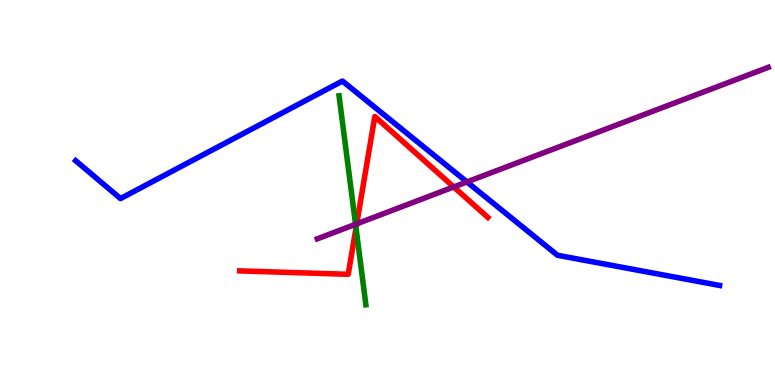[{'lines': ['blue', 'red'], 'intersections': []}, {'lines': ['green', 'red'], 'intersections': [{'x': 4.59, 'y': 4.08}]}, {'lines': ['purple', 'red'], 'intersections': [{'x': 4.6, 'y': 4.19}, {'x': 5.85, 'y': 5.14}]}, {'lines': ['blue', 'green'], 'intersections': []}, {'lines': ['blue', 'purple'], 'intersections': [{'x': 6.03, 'y': 5.27}]}, {'lines': ['green', 'purple'], 'intersections': [{'x': 4.59, 'y': 4.17}]}]